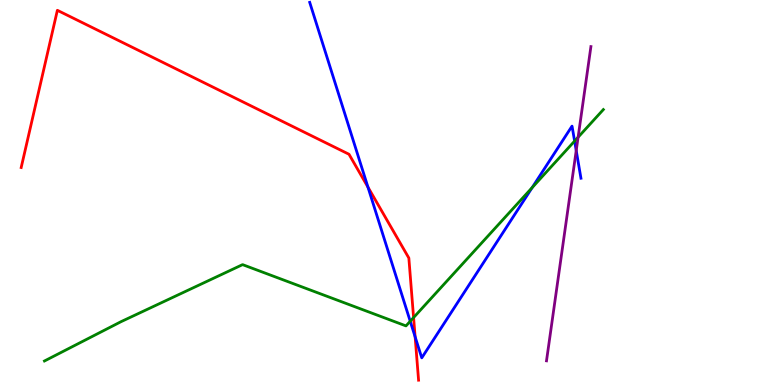[{'lines': ['blue', 'red'], 'intersections': [{'x': 4.75, 'y': 5.14}, {'x': 5.36, 'y': 1.25}]}, {'lines': ['green', 'red'], 'intersections': [{'x': 5.34, 'y': 1.75}]}, {'lines': ['purple', 'red'], 'intersections': []}, {'lines': ['blue', 'green'], 'intersections': [{'x': 5.29, 'y': 1.66}, {'x': 6.87, 'y': 5.13}, {'x': 7.41, 'y': 6.34}]}, {'lines': ['blue', 'purple'], 'intersections': [{'x': 7.44, 'y': 6.09}]}, {'lines': ['green', 'purple'], 'intersections': [{'x': 7.46, 'y': 6.44}]}]